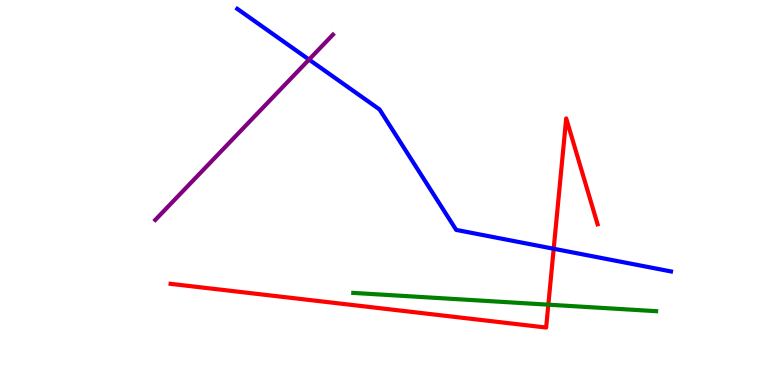[{'lines': ['blue', 'red'], 'intersections': [{'x': 7.14, 'y': 3.54}]}, {'lines': ['green', 'red'], 'intersections': [{'x': 7.08, 'y': 2.09}]}, {'lines': ['purple', 'red'], 'intersections': []}, {'lines': ['blue', 'green'], 'intersections': []}, {'lines': ['blue', 'purple'], 'intersections': [{'x': 3.99, 'y': 8.45}]}, {'lines': ['green', 'purple'], 'intersections': []}]